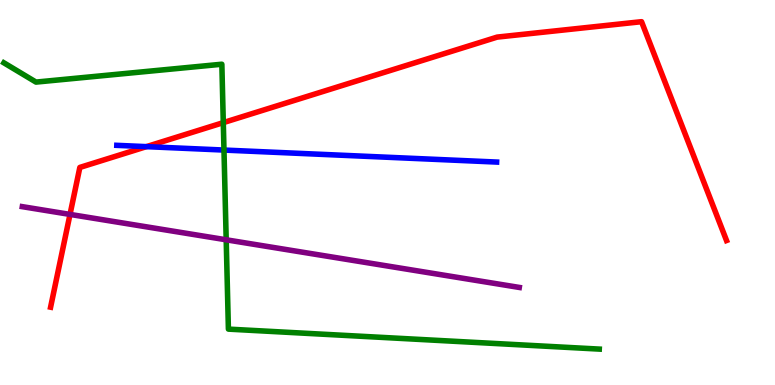[{'lines': ['blue', 'red'], 'intersections': [{'x': 1.89, 'y': 6.19}]}, {'lines': ['green', 'red'], 'intersections': [{'x': 2.88, 'y': 6.81}]}, {'lines': ['purple', 'red'], 'intersections': [{'x': 0.903, 'y': 4.43}]}, {'lines': ['blue', 'green'], 'intersections': [{'x': 2.89, 'y': 6.1}]}, {'lines': ['blue', 'purple'], 'intersections': []}, {'lines': ['green', 'purple'], 'intersections': [{'x': 2.92, 'y': 3.77}]}]